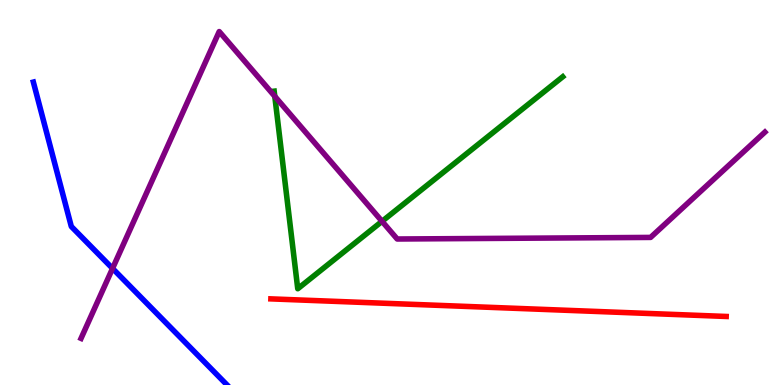[{'lines': ['blue', 'red'], 'intersections': []}, {'lines': ['green', 'red'], 'intersections': []}, {'lines': ['purple', 'red'], 'intersections': []}, {'lines': ['blue', 'green'], 'intersections': []}, {'lines': ['blue', 'purple'], 'intersections': [{'x': 1.45, 'y': 3.03}]}, {'lines': ['green', 'purple'], 'intersections': [{'x': 3.55, 'y': 7.5}, {'x': 4.93, 'y': 4.25}]}]